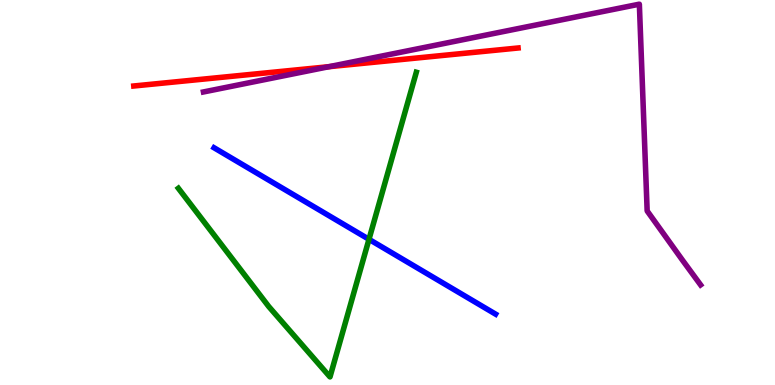[{'lines': ['blue', 'red'], 'intersections': []}, {'lines': ['green', 'red'], 'intersections': []}, {'lines': ['purple', 'red'], 'intersections': [{'x': 4.24, 'y': 8.27}]}, {'lines': ['blue', 'green'], 'intersections': [{'x': 4.76, 'y': 3.78}]}, {'lines': ['blue', 'purple'], 'intersections': []}, {'lines': ['green', 'purple'], 'intersections': []}]